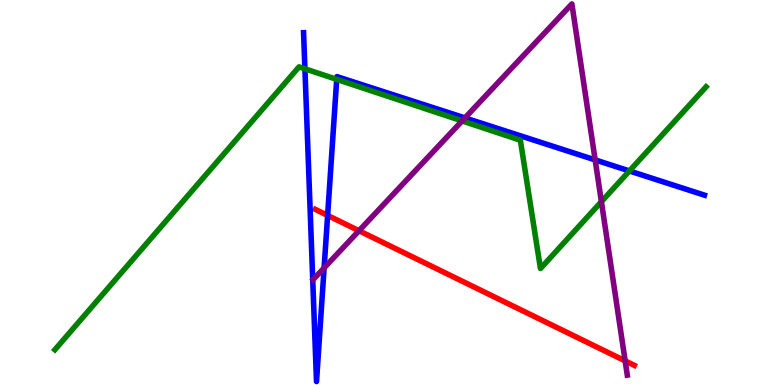[{'lines': ['blue', 'red'], 'intersections': [{'x': 4.23, 'y': 4.41}]}, {'lines': ['green', 'red'], 'intersections': []}, {'lines': ['purple', 'red'], 'intersections': [{'x': 4.63, 'y': 4.01}, {'x': 8.07, 'y': 0.627}]}, {'lines': ['blue', 'green'], 'intersections': [{'x': 3.93, 'y': 8.21}, {'x': 4.34, 'y': 7.94}, {'x': 8.12, 'y': 5.56}]}, {'lines': ['blue', 'purple'], 'intersections': [{'x': 4.18, 'y': 3.04}, {'x': 6.0, 'y': 6.94}, {'x': 7.68, 'y': 5.85}]}, {'lines': ['green', 'purple'], 'intersections': [{'x': 5.96, 'y': 6.86}, {'x': 7.76, 'y': 4.76}]}]